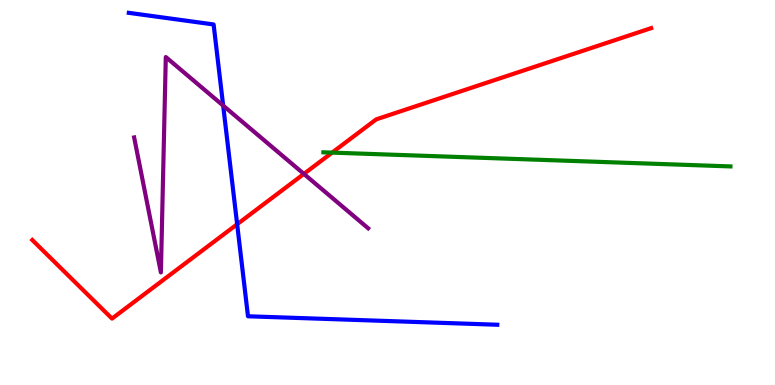[{'lines': ['blue', 'red'], 'intersections': [{'x': 3.06, 'y': 4.18}]}, {'lines': ['green', 'red'], 'intersections': [{'x': 4.29, 'y': 6.04}]}, {'lines': ['purple', 'red'], 'intersections': [{'x': 3.92, 'y': 5.48}]}, {'lines': ['blue', 'green'], 'intersections': []}, {'lines': ['blue', 'purple'], 'intersections': [{'x': 2.88, 'y': 7.26}]}, {'lines': ['green', 'purple'], 'intersections': []}]